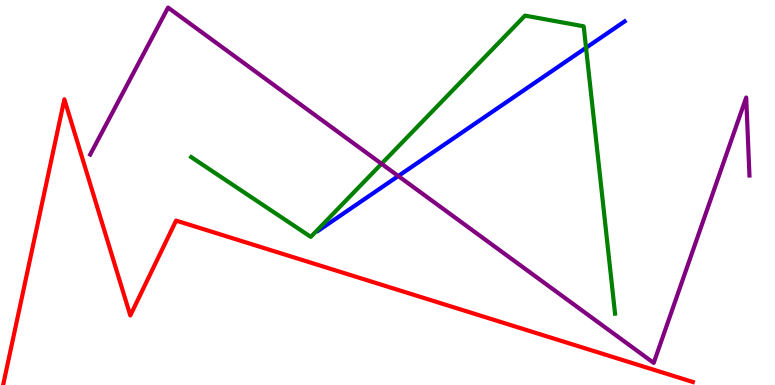[{'lines': ['blue', 'red'], 'intersections': []}, {'lines': ['green', 'red'], 'intersections': []}, {'lines': ['purple', 'red'], 'intersections': []}, {'lines': ['blue', 'green'], 'intersections': [{'x': 7.56, 'y': 8.76}]}, {'lines': ['blue', 'purple'], 'intersections': [{'x': 5.14, 'y': 5.43}]}, {'lines': ['green', 'purple'], 'intersections': [{'x': 4.92, 'y': 5.75}]}]